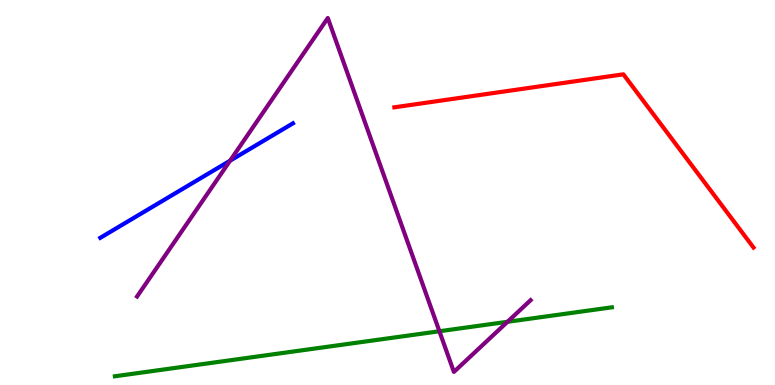[{'lines': ['blue', 'red'], 'intersections': []}, {'lines': ['green', 'red'], 'intersections': []}, {'lines': ['purple', 'red'], 'intersections': []}, {'lines': ['blue', 'green'], 'intersections': []}, {'lines': ['blue', 'purple'], 'intersections': [{'x': 2.97, 'y': 5.83}]}, {'lines': ['green', 'purple'], 'intersections': [{'x': 5.67, 'y': 1.4}, {'x': 6.55, 'y': 1.64}]}]